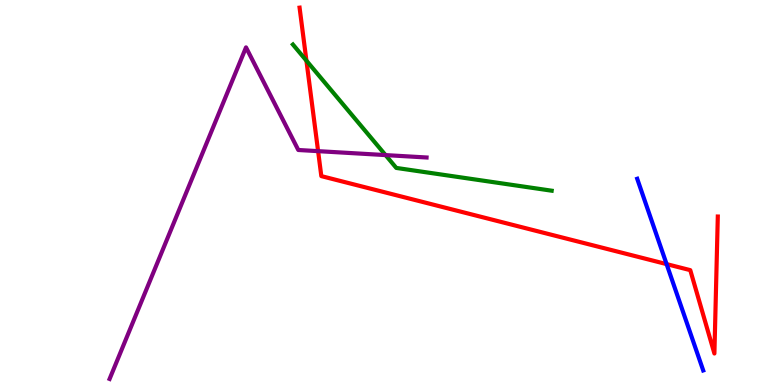[{'lines': ['blue', 'red'], 'intersections': [{'x': 8.6, 'y': 3.14}]}, {'lines': ['green', 'red'], 'intersections': [{'x': 3.95, 'y': 8.42}]}, {'lines': ['purple', 'red'], 'intersections': [{'x': 4.1, 'y': 6.07}]}, {'lines': ['blue', 'green'], 'intersections': []}, {'lines': ['blue', 'purple'], 'intersections': []}, {'lines': ['green', 'purple'], 'intersections': [{'x': 4.97, 'y': 5.97}]}]